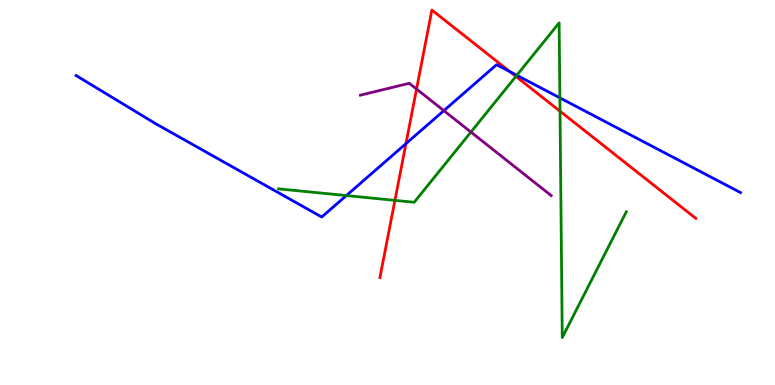[{'lines': ['blue', 'red'], 'intersections': [{'x': 5.24, 'y': 6.27}, {'x': 6.58, 'y': 8.14}]}, {'lines': ['green', 'red'], 'intersections': [{'x': 5.1, 'y': 4.8}, {'x': 6.66, 'y': 8.02}, {'x': 7.23, 'y': 7.11}]}, {'lines': ['purple', 'red'], 'intersections': [{'x': 5.37, 'y': 7.69}]}, {'lines': ['blue', 'green'], 'intersections': [{'x': 4.47, 'y': 4.92}, {'x': 6.67, 'y': 8.04}, {'x': 7.22, 'y': 7.46}]}, {'lines': ['blue', 'purple'], 'intersections': [{'x': 5.73, 'y': 7.13}]}, {'lines': ['green', 'purple'], 'intersections': [{'x': 6.08, 'y': 6.57}]}]